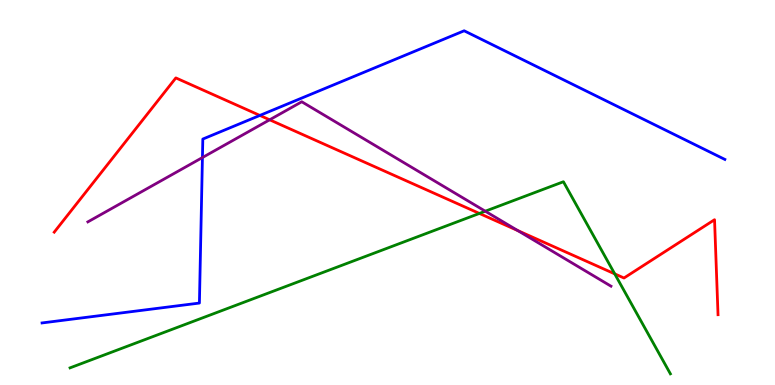[{'lines': ['blue', 'red'], 'intersections': [{'x': 3.35, 'y': 7.0}]}, {'lines': ['green', 'red'], 'intersections': [{'x': 6.19, 'y': 4.46}, {'x': 7.93, 'y': 2.89}]}, {'lines': ['purple', 'red'], 'intersections': [{'x': 3.48, 'y': 6.89}, {'x': 6.68, 'y': 4.01}]}, {'lines': ['blue', 'green'], 'intersections': []}, {'lines': ['blue', 'purple'], 'intersections': [{'x': 2.61, 'y': 5.91}]}, {'lines': ['green', 'purple'], 'intersections': [{'x': 6.26, 'y': 4.51}]}]